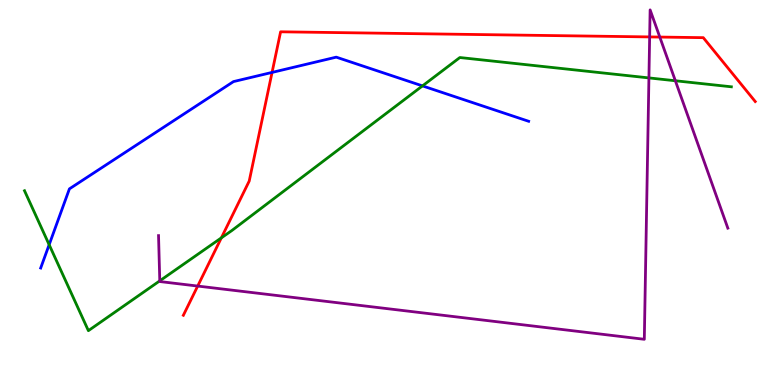[{'lines': ['blue', 'red'], 'intersections': [{'x': 3.51, 'y': 8.12}]}, {'lines': ['green', 'red'], 'intersections': [{'x': 2.86, 'y': 3.82}]}, {'lines': ['purple', 'red'], 'intersections': [{'x': 2.55, 'y': 2.57}, {'x': 8.38, 'y': 9.04}, {'x': 8.51, 'y': 9.04}]}, {'lines': ['blue', 'green'], 'intersections': [{'x': 0.634, 'y': 3.64}, {'x': 5.45, 'y': 7.77}]}, {'lines': ['blue', 'purple'], 'intersections': []}, {'lines': ['green', 'purple'], 'intersections': [{'x': 2.06, 'y': 2.71}, {'x': 8.37, 'y': 7.98}, {'x': 8.71, 'y': 7.9}]}]